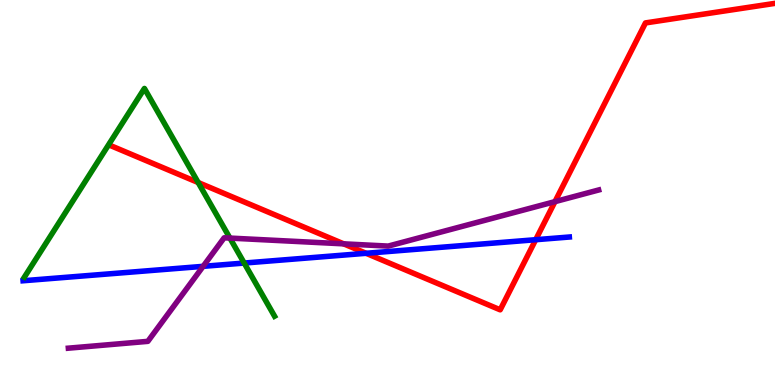[{'lines': ['blue', 'red'], 'intersections': [{'x': 4.72, 'y': 3.42}, {'x': 6.91, 'y': 3.77}]}, {'lines': ['green', 'red'], 'intersections': [{'x': 2.56, 'y': 5.26}]}, {'lines': ['purple', 'red'], 'intersections': [{'x': 4.43, 'y': 3.67}, {'x': 7.16, 'y': 4.76}]}, {'lines': ['blue', 'green'], 'intersections': [{'x': 3.15, 'y': 3.17}]}, {'lines': ['blue', 'purple'], 'intersections': [{'x': 2.62, 'y': 3.08}]}, {'lines': ['green', 'purple'], 'intersections': [{'x': 2.97, 'y': 3.82}]}]